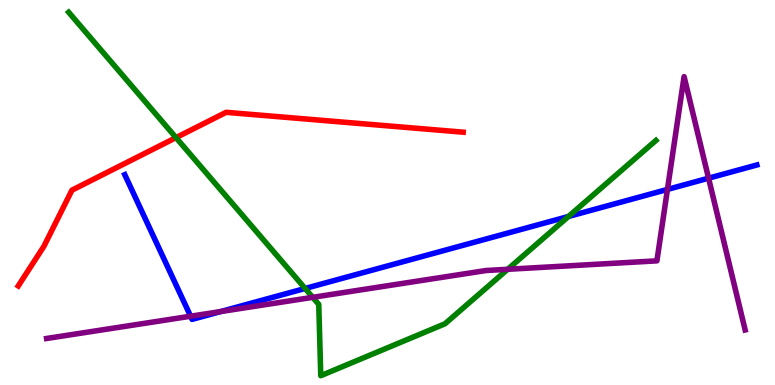[{'lines': ['blue', 'red'], 'intersections': []}, {'lines': ['green', 'red'], 'intersections': [{'x': 2.27, 'y': 6.43}]}, {'lines': ['purple', 'red'], 'intersections': []}, {'lines': ['blue', 'green'], 'intersections': [{'x': 3.94, 'y': 2.51}, {'x': 7.33, 'y': 4.38}]}, {'lines': ['blue', 'purple'], 'intersections': [{'x': 2.46, 'y': 1.79}, {'x': 2.85, 'y': 1.91}, {'x': 8.61, 'y': 5.08}, {'x': 9.14, 'y': 5.37}]}, {'lines': ['green', 'purple'], 'intersections': [{'x': 4.03, 'y': 2.28}, {'x': 6.55, 'y': 3.01}]}]